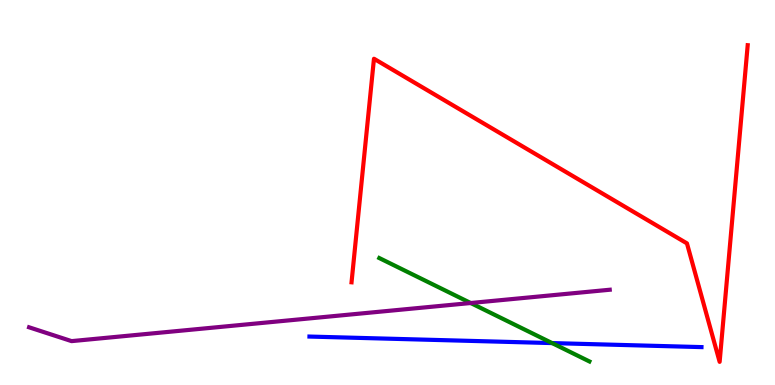[{'lines': ['blue', 'red'], 'intersections': []}, {'lines': ['green', 'red'], 'intersections': []}, {'lines': ['purple', 'red'], 'intersections': []}, {'lines': ['blue', 'green'], 'intersections': [{'x': 7.12, 'y': 1.09}]}, {'lines': ['blue', 'purple'], 'intersections': []}, {'lines': ['green', 'purple'], 'intersections': [{'x': 6.07, 'y': 2.13}]}]